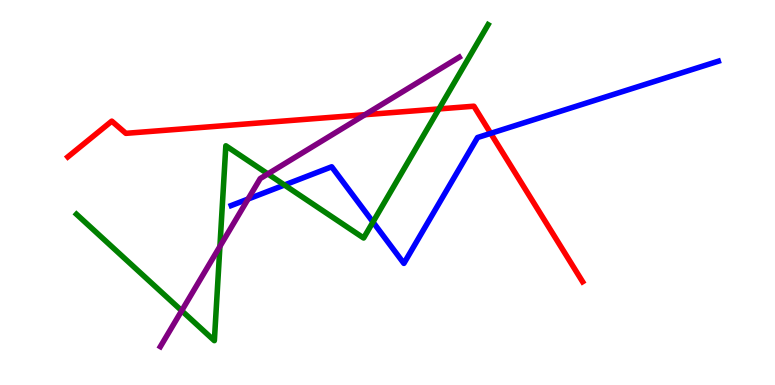[{'lines': ['blue', 'red'], 'intersections': [{'x': 6.33, 'y': 6.54}]}, {'lines': ['green', 'red'], 'intersections': [{'x': 5.66, 'y': 7.17}]}, {'lines': ['purple', 'red'], 'intersections': [{'x': 4.71, 'y': 7.02}]}, {'lines': ['blue', 'green'], 'intersections': [{'x': 3.67, 'y': 5.19}, {'x': 4.81, 'y': 4.23}]}, {'lines': ['blue', 'purple'], 'intersections': [{'x': 3.2, 'y': 4.83}]}, {'lines': ['green', 'purple'], 'intersections': [{'x': 2.34, 'y': 1.93}, {'x': 2.84, 'y': 3.6}, {'x': 3.46, 'y': 5.48}]}]